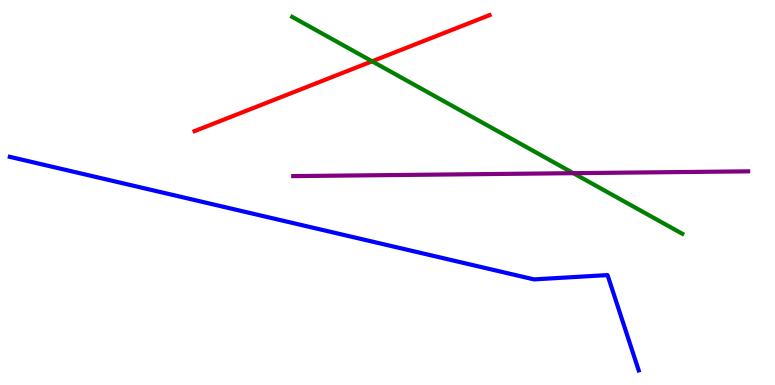[{'lines': ['blue', 'red'], 'intersections': []}, {'lines': ['green', 'red'], 'intersections': [{'x': 4.8, 'y': 8.41}]}, {'lines': ['purple', 'red'], 'intersections': []}, {'lines': ['blue', 'green'], 'intersections': []}, {'lines': ['blue', 'purple'], 'intersections': []}, {'lines': ['green', 'purple'], 'intersections': [{'x': 7.4, 'y': 5.5}]}]